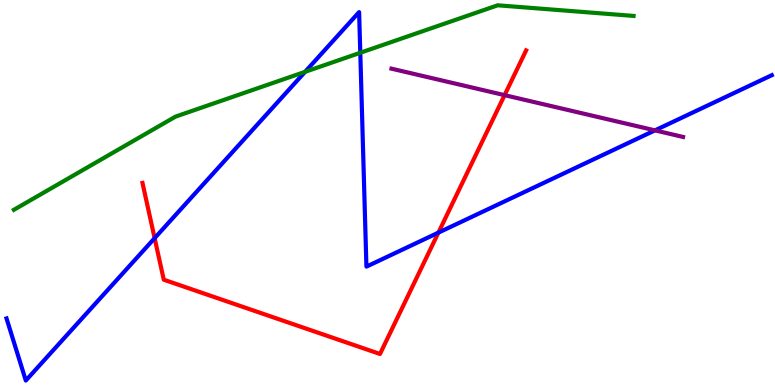[{'lines': ['blue', 'red'], 'intersections': [{'x': 2.0, 'y': 3.81}, {'x': 5.66, 'y': 3.96}]}, {'lines': ['green', 'red'], 'intersections': []}, {'lines': ['purple', 'red'], 'intersections': [{'x': 6.51, 'y': 7.53}]}, {'lines': ['blue', 'green'], 'intersections': [{'x': 3.94, 'y': 8.13}, {'x': 4.65, 'y': 8.63}]}, {'lines': ['blue', 'purple'], 'intersections': [{'x': 8.45, 'y': 6.61}]}, {'lines': ['green', 'purple'], 'intersections': []}]